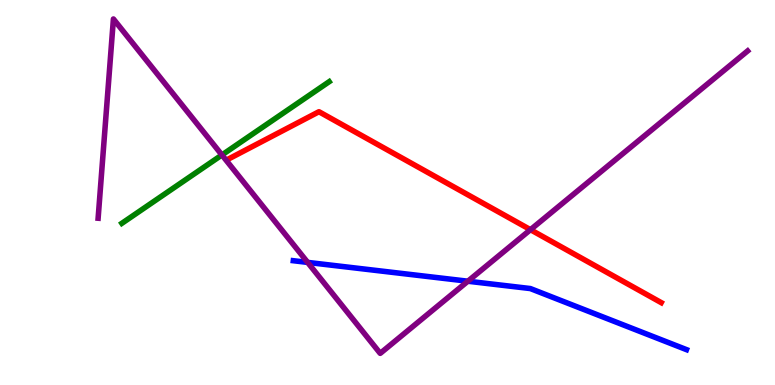[{'lines': ['blue', 'red'], 'intersections': []}, {'lines': ['green', 'red'], 'intersections': []}, {'lines': ['purple', 'red'], 'intersections': [{'x': 6.84, 'y': 4.03}]}, {'lines': ['blue', 'green'], 'intersections': []}, {'lines': ['blue', 'purple'], 'intersections': [{'x': 3.97, 'y': 3.18}, {'x': 6.04, 'y': 2.7}]}, {'lines': ['green', 'purple'], 'intersections': [{'x': 2.86, 'y': 5.97}]}]